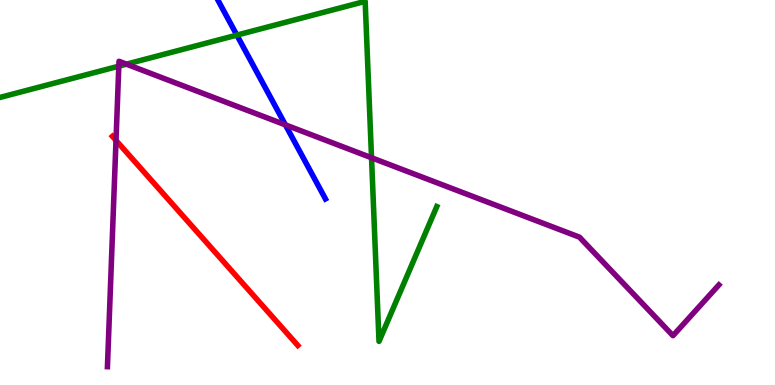[{'lines': ['blue', 'red'], 'intersections': []}, {'lines': ['green', 'red'], 'intersections': []}, {'lines': ['purple', 'red'], 'intersections': [{'x': 1.5, 'y': 6.35}]}, {'lines': ['blue', 'green'], 'intersections': [{'x': 3.06, 'y': 9.09}]}, {'lines': ['blue', 'purple'], 'intersections': [{'x': 3.68, 'y': 6.76}]}, {'lines': ['green', 'purple'], 'intersections': [{'x': 1.53, 'y': 8.28}, {'x': 1.63, 'y': 8.33}, {'x': 4.79, 'y': 5.9}]}]